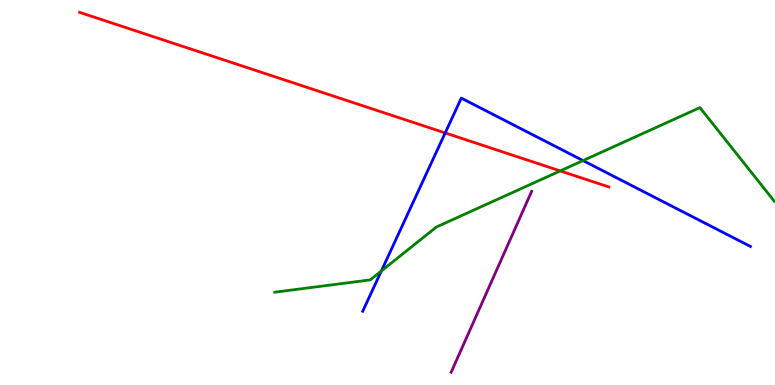[{'lines': ['blue', 'red'], 'intersections': [{'x': 5.74, 'y': 6.55}]}, {'lines': ['green', 'red'], 'intersections': [{'x': 7.23, 'y': 5.56}]}, {'lines': ['purple', 'red'], 'intersections': []}, {'lines': ['blue', 'green'], 'intersections': [{'x': 4.92, 'y': 2.96}, {'x': 7.52, 'y': 5.83}]}, {'lines': ['blue', 'purple'], 'intersections': []}, {'lines': ['green', 'purple'], 'intersections': []}]